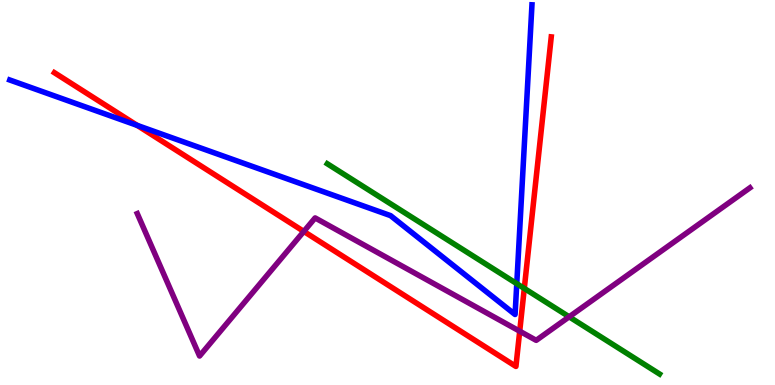[{'lines': ['blue', 'red'], 'intersections': [{'x': 1.77, 'y': 6.74}]}, {'lines': ['green', 'red'], 'intersections': [{'x': 6.77, 'y': 2.51}]}, {'lines': ['purple', 'red'], 'intersections': [{'x': 3.92, 'y': 3.99}, {'x': 6.71, 'y': 1.4}]}, {'lines': ['blue', 'green'], 'intersections': [{'x': 6.67, 'y': 2.63}]}, {'lines': ['blue', 'purple'], 'intersections': []}, {'lines': ['green', 'purple'], 'intersections': [{'x': 7.34, 'y': 1.77}]}]